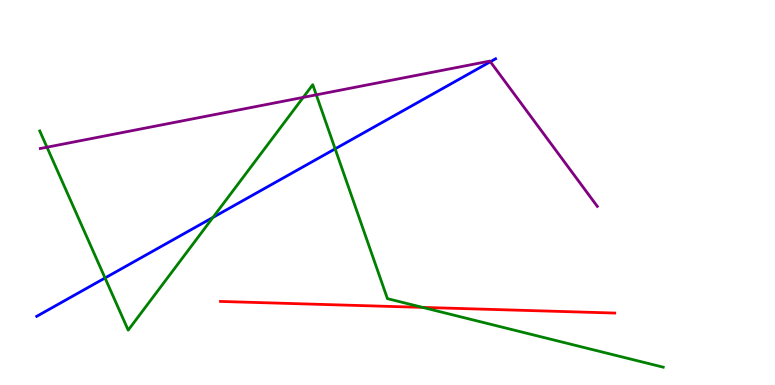[{'lines': ['blue', 'red'], 'intersections': []}, {'lines': ['green', 'red'], 'intersections': [{'x': 5.45, 'y': 2.02}]}, {'lines': ['purple', 'red'], 'intersections': []}, {'lines': ['blue', 'green'], 'intersections': [{'x': 1.36, 'y': 2.78}, {'x': 2.75, 'y': 4.35}, {'x': 4.32, 'y': 6.13}]}, {'lines': ['blue', 'purple'], 'intersections': [{'x': 6.33, 'y': 8.4}]}, {'lines': ['green', 'purple'], 'intersections': [{'x': 0.606, 'y': 6.18}, {'x': 3.91, 'y': 7.47}, {'x': 4.08, 'y': 7.54}]}]